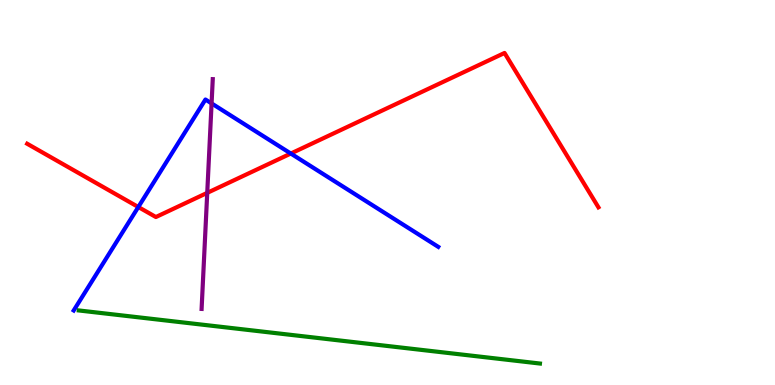[{'lines': ['blue', 'red'], 'intersections': [{'x': 1.78, 'y': 4.62}, {'x': 3.75, 'y': 6.01}]}, {'lines': ['green', 'red'], 'intersections': []}, {'lines': ['purple', 'red'], 'intersections': [{'x': 2.67, 'y': 4.99}]}, {'lines': ['blue', 'green'], 'intersections': []}, {'lines': ['blue', 'purple'], 'intersections': [{'x': 2.73, 'y': 7.31}]}, {'lines': ['green', 'purple'], 'intersections': []}]